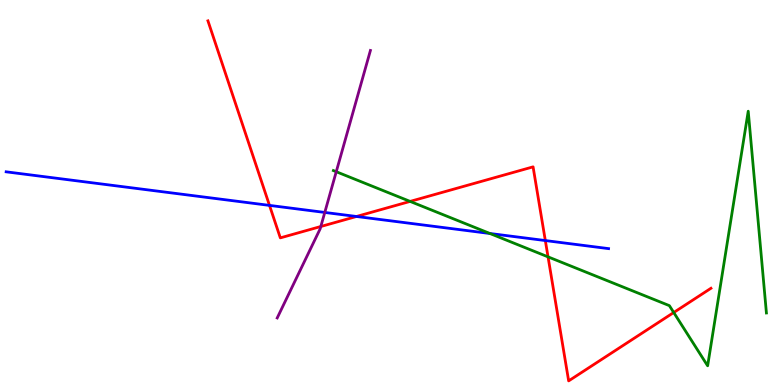[{'lines': ['blue', 'red'], 'intersections': [{'x': 3.48, 'y': 4.67}, {'x': 4.6, 'y': 4.38}, {'x': 7.04, 'y': 3.75}]}, {'lines': ['green', 'red'], 'intersections': [{'x': 5.29, 'y': 4.77}, {'x': 7.07, 'y': 3.33}, {'x': 8.69, 'y': 1.88}]}, {'lines': ['purple', 'red'], 'intersections': [{'x': 4.14, 'y': 4.12}]}, {'lines': ['blue', 'green'], 'intersections': [{'x': 6.32, 'y': 3.94}]}, {'lines': ['blue', 'purple'], 'intersections': [{'x': 4.19, 'y': 4.48}]}, {'lines': ['green', 'purple'], 'intersections': [{'x': 4.34, 'y': 5.54}]}]